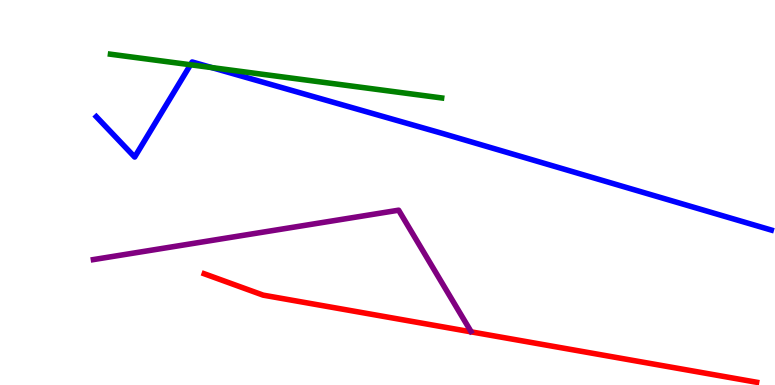[{'lines': ['blue', 'red'], 'intersections': []}, {'lines': ['green', 'red'], 'intersections': []}, {'lines': ['purple', 'red'], 'intersections': []}, {'lines': ['blue', 'green'], 'intersections': [{'x': 2.46, 'y': 8.32}, {'x': 2.73, 'y': 8.24}]}, {'lines': ['blue', 'purple'], 'intersections': []}, {'lines': ['green', 'purple'], 'intersections': []}]